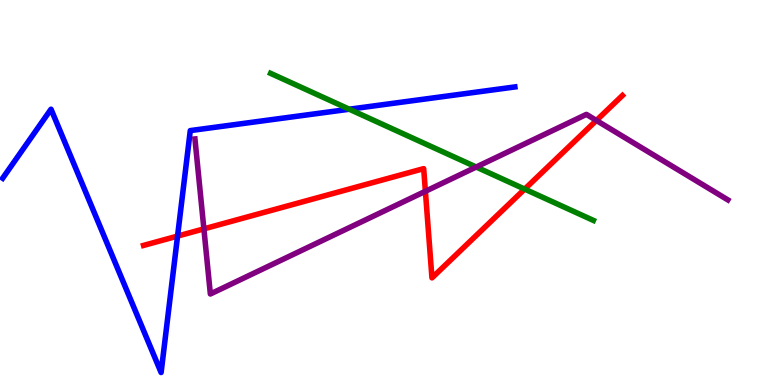[{'lines': ['blue', 'red'], 'intersections': [{'x': 2.29, 'y': 3.87}]}, {'lines': ['green', 'red'], 'intersections': [{'x': 6.77, 'y': 5.09}]}, {'lines': ['purple', 'red'], 'intersections': [{'x': 2.63, 'y': 4.06}, {'x': 5.49, 'y': 5.03}, {'x': 7.7, 'y': 6.87}]}, {'lines': ['blue', 'green'], 'intersections': [{'x': 4.51, 'y': 7.16}]}, {'lines': ['blue', 'purple'], 'intersections': []}, {'lines': ['green', 'purple'], 'intersections': [{'x': 6.14, 'y': 5.66}]}]